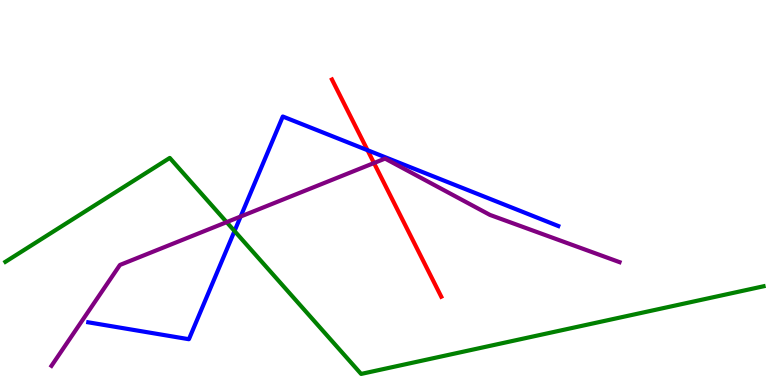[{'lines': ['blue', 'red'], 'intersections': [{'x': 4.74, 'y': 6.1}]}, {'lines': ['green', 'red'], 'intersections': []}, {'lines': ['purple', 'red'], 'intersections': [{'x': 4.83, 'y': 5.77}]}, {'lines': ['blue', 'green'], 'intersections': [{'x': 3.03, 'y': 4.0}]}, {'lines': ['blue', 'purple'], 'intersections': [{'x': 3.1, 'y': 4.38}]}, {'lines': ['green', 'purple'], 'intersections': [{'x': 2.92, 'y': 4.23}]}]